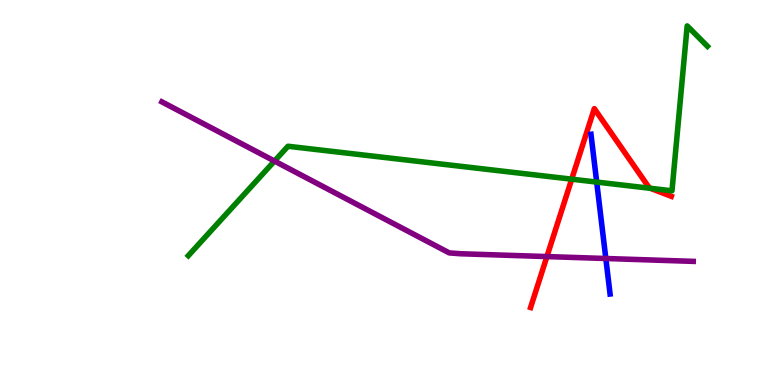[{'lines': ['blue', 'red'], 'intersections': []}, {'lines': ['green', 'red'], 'intersections': [{'x': 7.38, 'y': 5.35}, {'x': 8.39, 'y': 5.11}]}, {'lines': ['purple', 'red'], 'intersections': [{'x': 7.06, 'y': 3.34}]}, {'lines': ['blue', 'green'], 'intersections': [{'x': 7.7, 'y': 5.27}]}, {'lines': ['blue', 'purple'], 'intersections': [{'x': 7.82, 'y': 3.29}]}, {'lines': ['green', 'purple'], 'intersections': [{'x': 3.54, 'y': 5.82}]}]